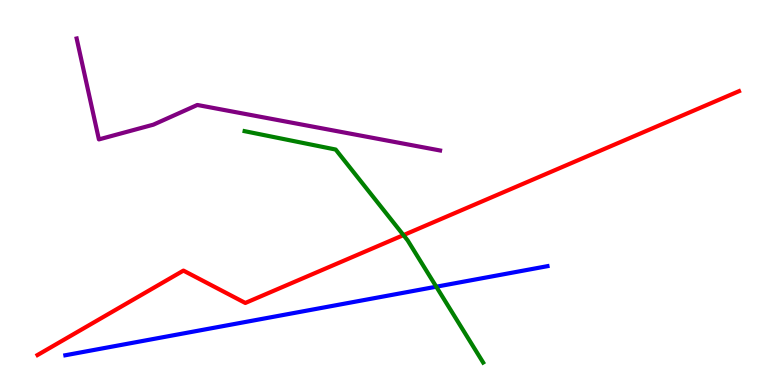[{'lines': ['blue', 'red'], 'intersections': []}, {'lines': ['green', 'red'], 'intersections': [{'x': 5.21, 'y': 3.89}]}, {'lines': ['purple', 'red'], 'intersections': []}, {'lines': ['blue', 'green'], 'intersections': [{'x': 5.63, 'y': 2.55}]}, {'lines': ['blue', 'purple'], 'intersections': []}, {'lines': ['green', 'purple'], 'intersections': []}]